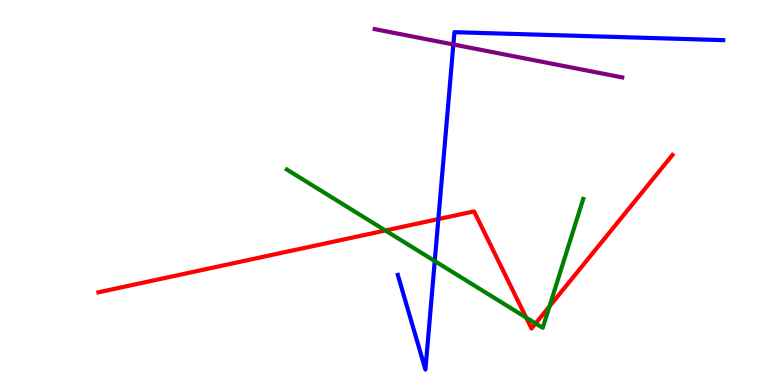[{'lines': ['blue', 'red'], 'intersections': [{'x': 5.66, 'y': 4.31}]}, {'lines': ['green', 'red'], 'intersections': [{'x': 4.97, 'y': 4.01}, {'x': 6.79, 'y': 1.75}, {'x': 6.91, 'y': 1.6}, {'x': 7.09, 'y': 2.04}]}, {'lines': ['purple', 'red'], 'intersections': []}, {'lines': ['blue', 'green'], 'intersections': [{'x': 5.61, 'y': 3.22}]}, {'lines': ['blue', 'purple'], 'intersections': [{'x': 5.85, 'y': 8.84}]}, {'lines': ['green', 'purple'], 'intersections': []}]